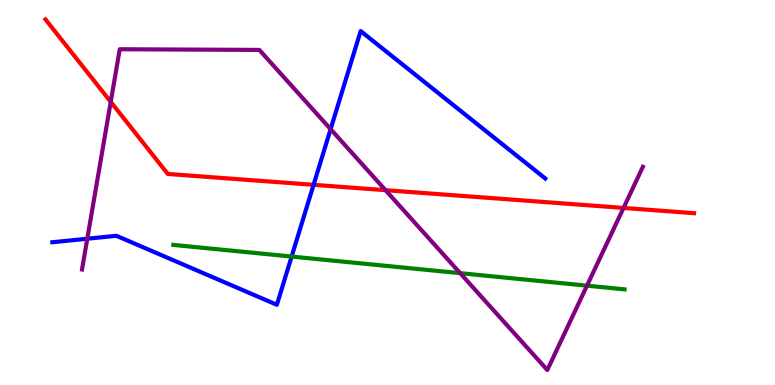[{'lines': ['blue', 'red'], 'intersections': [{'x': 4.05, 'y': 5.2}]}, {'lines': ['green', 'red'], 'intersections': []}, {'lines': ['purple', 'red'], 'intersections': [{'x': 1.43, 'y': 7.35}, {'x': 4.97, 'y': 5.06}, {'x': 8.05, 'y': 4.6}]}, {'lines': ['blue', 'green'], 'intersections': [{'x': 3.76, 'y': 3.34}]}, {'lines': ['blue', 'purple'], 'intersections': [{'x': 1.13, 'y': 3.8}, {'x': 4.27, 'y': 6.65}]}, {'lines': ['green', 'purple'], 'intersections': [{'x': 5.94, 'y': 2.9}, {'x': 7.57, 'y': 2.58}]}]